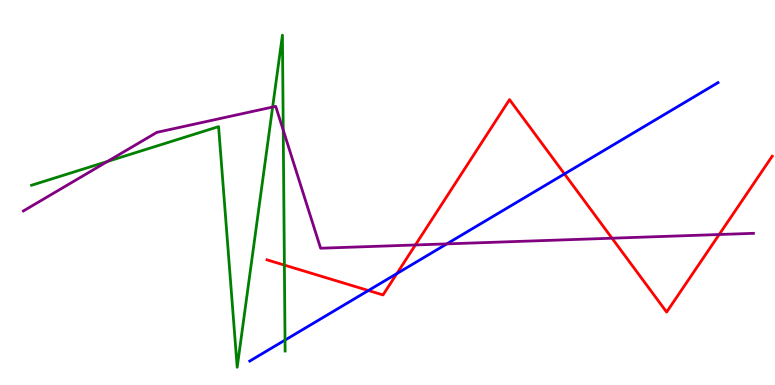[{'lines': ['blue', 'red'], 'intersections': [{'x': 4.75, 'y': 2.45}, {'x': 5.12, 'y': 2.89}, {'x': 7.28, 'y': 5.48}]}, {'lines': ['green', 'red'], 'intersections': [{'x': 3.67, 'y': 3.11}]}, {'lines': ['purple', 'red'], 'intersections': [{'x': 5.36, 'y': 3.64}, {'x': 7.9, 'y': 3.81}, {'x': 9.28, 'y': 3.91}]}, {'lines': ['blue', 'green'], 'intersections': [{'x': 3.68, 'y': 1.17}]}, {'lines': ['blue', 'purple'], 'intersections': [{'x': 5.77, 'y': 3.67}]}, {'lines': ['green', 'purple'], 'intersections': [{'x': 1.39, 'y': 5.81}, {'x': 3.52, 'y': 7.22}, {'x': 3.65, 'y': 6.62}]}]